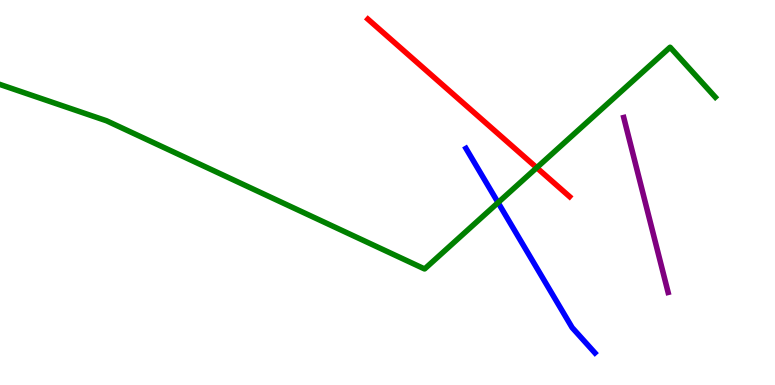[{'lines': ['blue', 'red'], 'intersections': []}, {'lines': ['green', 'red'], 'intersections': [{'x': 6.93, 'y': 5.64}]}, {'lines': ['purple', 'red'], 'intersections': []}, {'lines': ['blue', 'green'], 'intersections': [{'x': 6.43, 'y': 4.74}]}, {'lines': ['blue', 'purple'], 'intersections': []}, {'lines': ['green', 'purple'], 'intersections': []}]